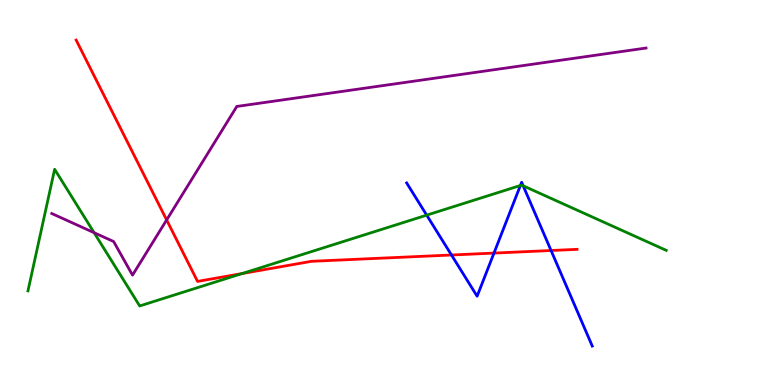[{'lines': ['blue', 'red'], 'intersections': [{'x': 5.83, 'y': 3.38}, {'x': 6.37, 'y': 3.43}, {'x': 7.11, 'y': 3.49}]}, {'lines': ['green', 'red'], 'intersections': [{'x': 3.12, 'y': 2.89}]}, {'lines': ['purple', 'red'], 'intersections': [{'x': 2.15, 'y': 4.29}]}, {'lines': ['blue', 'green'], 'intersections': [{'x': 5.51, 'y': 4.41}, {'x': 6.71, 'y': 5.18}, {'x': 6.75, 'y': 5.17}]}, {'lines': ['blue', 'purple'], 'intersections': []}, {'lines': ['green', 'purple'], 'intersections': [{'x': 1.21, 'y': 3.96}]}]